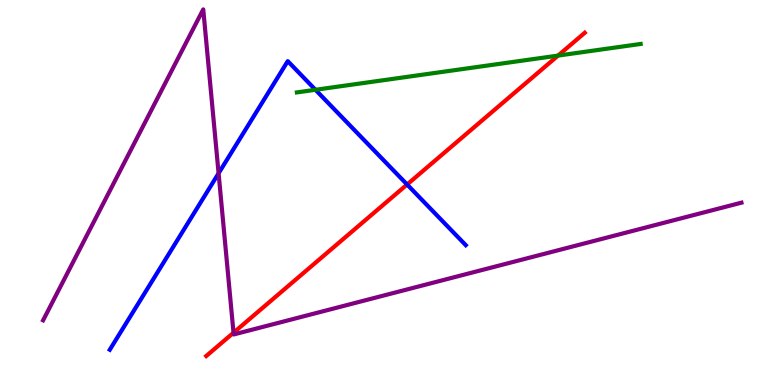[{'lines': ['blue', 'red'], 'intersections': [{'x': 5.25, 'y': 5.21}]}, {'lines': ['green', 'red'], 'intersections': [{'x': 7.2, 'y': 8.56}]}, {'lines': ['purple', 'red'], 'intersections': [{'x': 3.01, 'y': 1.36}]}, {'lines': ['blue', 'green'], 'intersections': [{'x': 4.07, 'y': 7.67}]}, {'lines': ['blue', 'purple'], 'intersections': [{'x': 2.82, 'y': 5.5}]}, {'lines': ['green', 'purple'], 'intersections': []}]